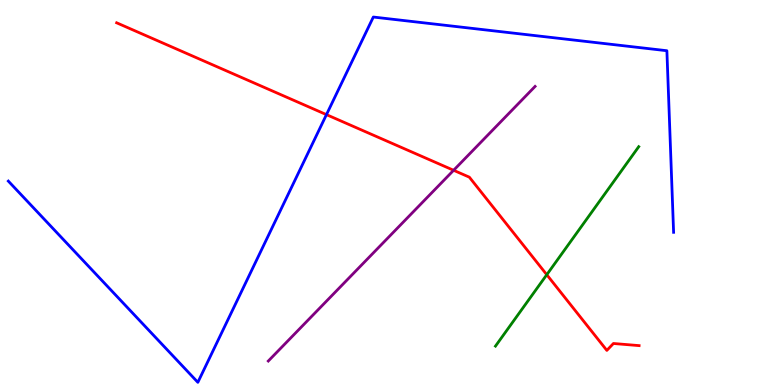[{'lines': ['blue', 'red'], 'intersections': [{'x': 4.21, 'y': 7.02}]}, {'lines': ['green', 'red'], 'intersections': [{'x': 7.06, 'y': 2.86}]}, {'lines': ['purple', 'red'], 'intersections': [{'x': 5.85, 'y': 5.58}]}, {'lines': ['blue', 'green'], 'intersections': []}, {'lines': ['blue', 'purple'], 'intersections': []}, {'lines': ['green', 'purple'], 'intersections': []}]